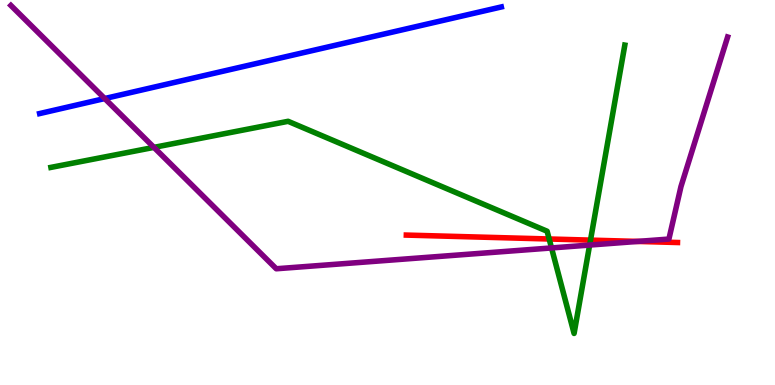[{'lines': ['blue', 'red'], 'intersections': []}, {'lines': ['green', 'red'], 'intersections': [{'x': 7.09, 'y': 3.79}, {'x': 7.62, 'y': 3.76}]}, {'lines': ['purple', 'red'], 'intersections': [{'x': 8.23, 'y': 3.73}]}, {'lines': ['blue', 'green'], 'intersections': []}, {'lines': ['blue', 'purple'], 'intersections': [{'x': 1.35, 'y': 7.44}]}, {'lines': ['green', 'purple'], 'intersections': [{'x': 1.99, 'y': 6.17}, {'x': 7.12, 'y': 3.56}, {'x': 7.61, 'y': 3.63}]}]